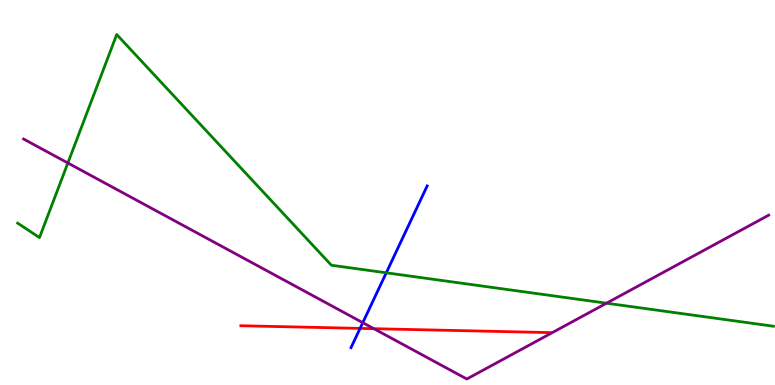[{'lines': ['blue', 'red'], 'intersections': [{'x': 4.65, 'y': 1.47}]}, {'lines': ['green', 'red'], 'intersections': []}, {'lines': ['purple', 'red'], 'intersections': [{'x': 4.82, 'y': 1.46}]}, {'lines': ['blue', 'green'], 'intersections': [{'x': 4.98, 'y': 2.91}]}, {'lines': ['blue', 'purple'], 'intersections': [{'x': 4.68, 'y': 1.62}]}, {'lines': ['green', 'purple'], 'intersections': [{'x': 0.876, 'y': 5.77}, {'x': 7.83, 'y': 2.12}]}]